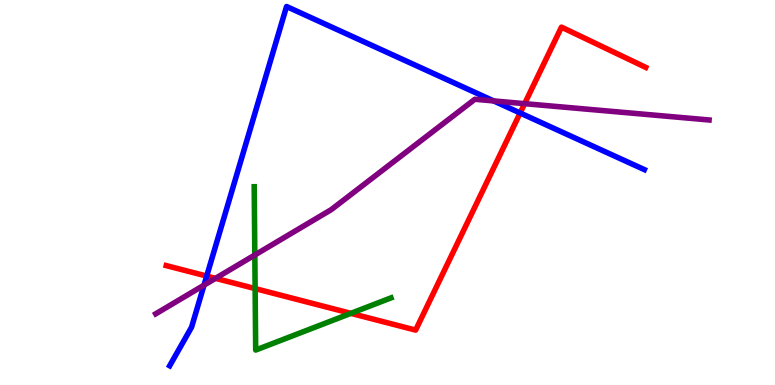[{'lines': ['blue', 'red'], 'intersections': [{'x': 2.67, 'y': 2.83}, {'x': 6.71, 'y': 7.07}]}, {'lines': ['green', 'red'], 'intersections': [{'x': 3.29, 'y': 2.5}, {'x': 4.53, 'y': 1.86}]}, {'lines': ['purple', 'red'], 'intersections': [{'x': 2.78, 'y': 2.77}, {'x': 6.77, 'y': 7.31}]}, {'lines': ['blue', 'green'], 'intersections': []}, {'lines': ['blue', 'purple'], 'intersections': [{'x': 2.63, 'y': 2.59}, {'x': 6.37, 'y': 7.38}]}, {'lines': ['green', 'purple'], 'intersections': [{'x': 3.29, 'y': 3.38}]}]